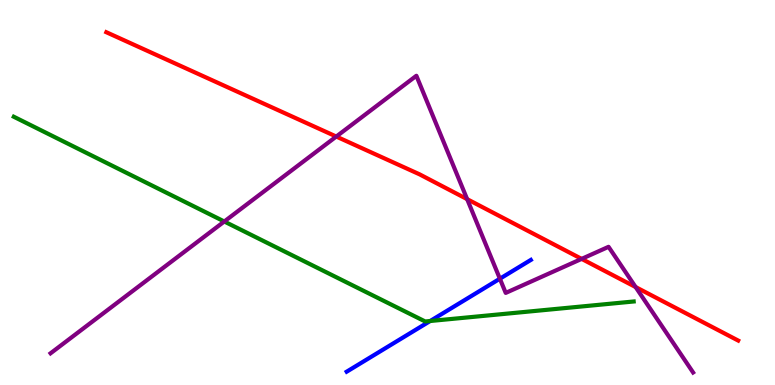[{'lines': ['blue', 'red'], 'intersections': []}, {'lines': ['green', 'red'], 'intersections': []}, {'lines': ['purple', 'red'], 'intersections': [{'x': 4.34, 'y': 6.45}, {'x': 6.03, 'y': 4.83}, {'x': 7.51, 'y': 3.28}, {'x': 8.2, 'y': 2.54}]}, {'lines': ['blue', 'green'], 'intersections': [{'x': 5.55, 'y': 1.66}]}, {'lines': ['blue', 'purple'], 'intersections': [{'x': 6.45, 'y': 2.76}]}, {'lines': ['green', 'purple'], 'intersections': [{'x': 2.89, 'y': 4.25}]}]